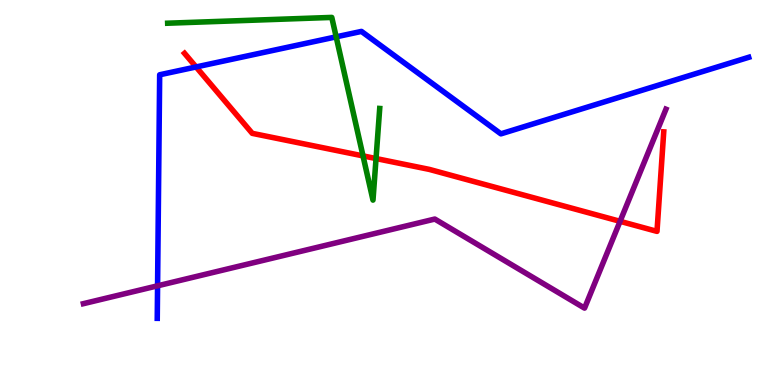[{'lines': ['blue', 'red'], 'intersections': [{'x': 2.53, 'y': 8.26}]}, {'lines': ['green', 'red'], 'intersections': [{'x': 4.68, 'y': 5.95}, {'x': 4.85, 'y': 5.88}]}, {'lines': ['purple', 'red'], 'intersections': [{'x': 8.0, 'y': 4.25}]}, {'lines': ['blue', 'green'], 'intersections': [{'x': 4.34, 'y': 9.04}]}, {'lines': ['blue', 'purple'], 'intersections': [{'x': 2.03, 'y': 2.58}]}, {'lines': ['green', 'purple'], 'intersections': []}]